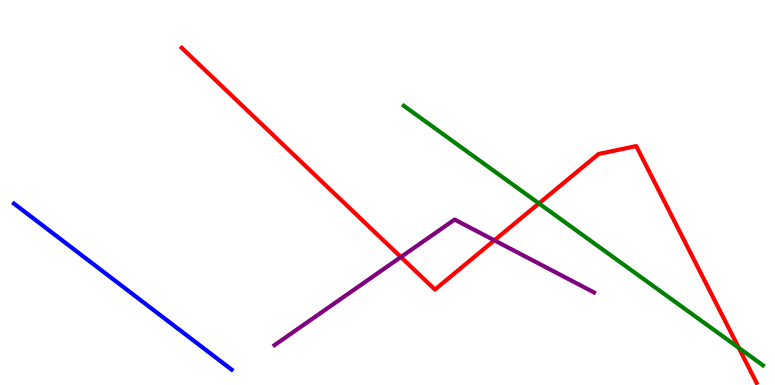[{'lines': ['blue', 'red'], 'intersections': []}, {'lines': ['green', 'red'], 'intersections': [{'x': 6.95, 'y': 4.72}, {'x': 9.53, 'y': 0.965}]}, {'lines': ['purple', 'red'], 'intersections': [{'x': 5.17, 'y': 3.32}, {'x': 6.38, 'y': 3.76}]}, {'lines': ['blue', 'green'], 'intersections': []}, {'lines': ['blue', 'purple'], 'intersections': []}, {'lines': ['green', 'purple'], 'intersections': []}]